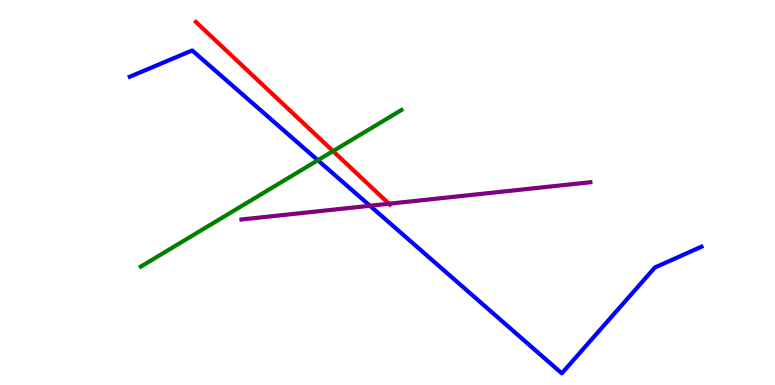[{'lines': ['blue', 'red'], 'intersections': []}, {'lines': ['green', 'red'], 'intersections': [{'x': 4.3, 'y': 6.08}]}, {'lines': ['purple', 'red'], 'intersections': [{'x': 5.02, 'y': 4.71}]}, {'lines': ['blue', 'green'], 'intersections': [{'x': 4.1, 'y': 5.84}]}, {'lines': ['blue', 'purple'], 'intersections': [{'x': 4.77, 'y': 4.66}]}, {'lines': ['green', 'purple'], 'intersections': []}]